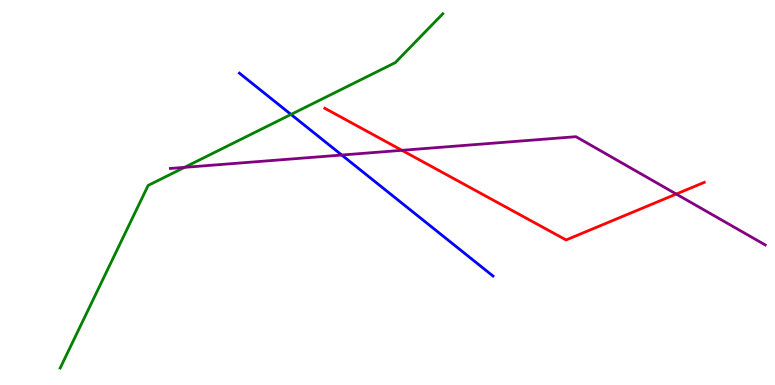[{'lines': ['blue', 'red'], 'intersections': []}, {'lines': ['green', 'red'], 'intersections': []}, {'lines': ['purple', 'red'], 'intersections': [{'x': 5.19, 'y': 6.1}, {'x': 8.73, 'y': 4.96}]}, {'lines': ['blue', 'green'], 'intersections': [{'x': 3.76, 'y': 7.03}]}, {'lines': ['blue', 'purple'], 'intersections': [{'x': 4.41, 'y': 5.97}]}, {'lines': ['green', 'purple'], 'intersections': [{'x': 2.38, 'y': 5.65}]}]